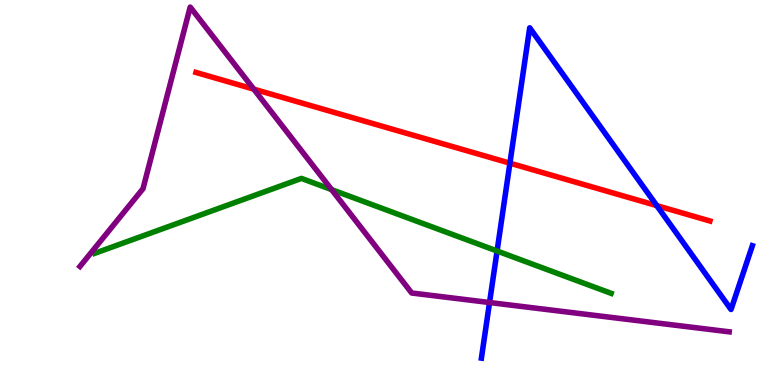[{'lines': ['blue', 'red'], 'intersections': [{'x': 6.58, 'y': 5.76}, {'x': 8.47, 'y': 4.66}]}, {'lines': ['green', 'red'], 'intersections': []}, {'lines': ['purple', 'red'], 'intersections': [{'x': 3.27, 'y': 7.68}]}, {'lines': ['blue', 'green'], 'intersections': [{'x': 6.41, 'y': 3.48}]}, {'lines': ['blue', 'purple'], 'intersections': [{'x': 6.32, 'y': 2.14}]}, {'lines': ['green', 'purple'], 'intersections': [{'x': 4.28, 'y': 5.07}]}]